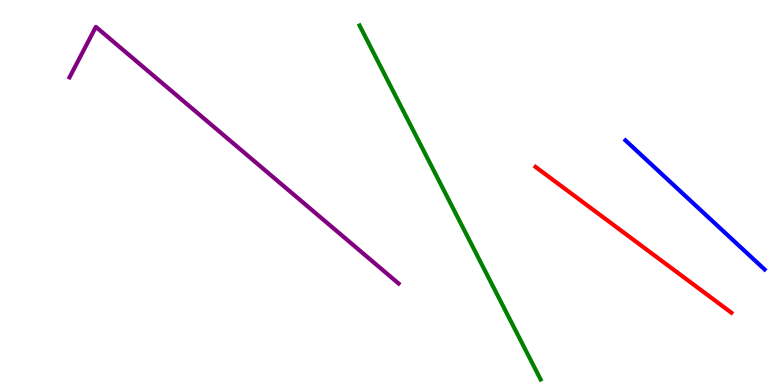[{'lines': ['blue', 'red'], 'intersections': []}, {'lines': ['green', 'red'], 'intersections': []}, {'lines': ['purple', 'red'], 'intersections': []}, {'lines': ['blue', 'green'], 'intersections': []}, {'lines': ['blue', 'purple'], 'intersections': []}, {'lines': ['green', 'purple'], 'intersections': []}]